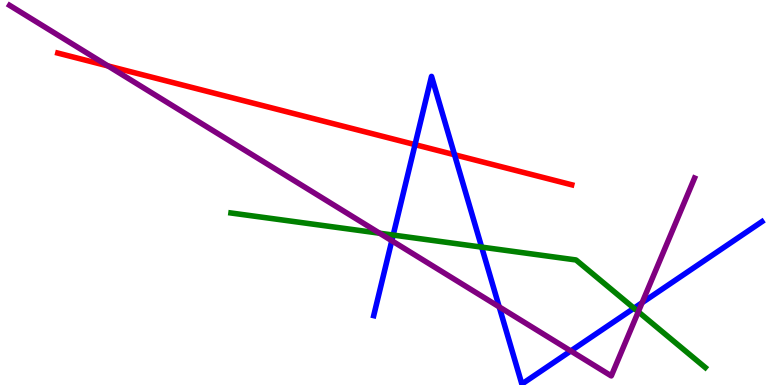[{'lines': ['blue', 'red'], 'intersections': [{'x': 5.36, 'y': 6.24}, {'x': 5.86, 'y': 5.98}]}, {'lines': ['green', 'red'], 'intersections': []}, {'lines': ['purple', 'red'], 'intersections': [{'x': 1.39, 'y': 8.29}]}, {'lines': ['blue', 'green'], 'intersections': [{'x': 5.07, 'y': 3.89}, {'x': 6.21, 'y': 3.58}, {'x': 8.18, 'y': 1.99}]}, {'lines': ['blue', 'purple'], 'intersections': [{'x': 5.06, 'y': 3.75}, {'x': 6.44, 'y': 2.03}, {'x': 7.36, 'y': 0.884}, {'x': 8.29, 'y': 2.14}]}, {'lines': ['green', 'purple'], 'intersections': [{'x': 4.9, 'y': 3.94}, {'x': 8.24, 'y': 1.9}]}]